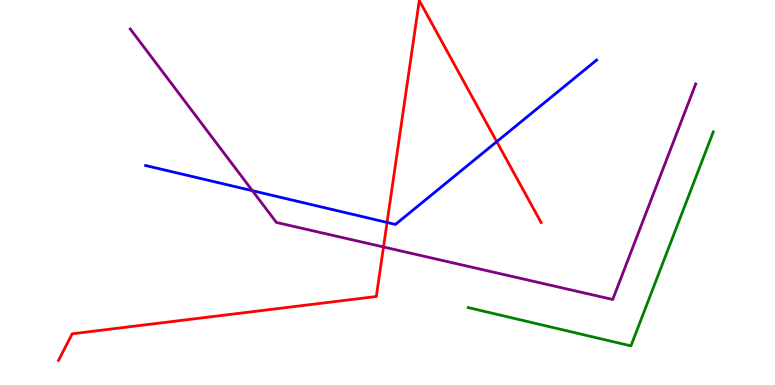[{'lines': ['blue', 'red'], 'intersections': [{'x': 4.99, 'y': 4.22}, {'x': 6.41, 'y': 6.32}]}, {'lines': ['green', 'red'], 'intersections': []}, {'lines': ['purple', 'red'], 'intersections': [{'x': 4.95, 'y': 3.58}]}, {'lines': ['blue', 'green'], 'intersections': []}, {'lines': ['blue', 'purple'], 'intersections': [{'x': 3.26, 'y': 5.05}]}, {'lines': ['green', 'purple'], 'intersections': []}]